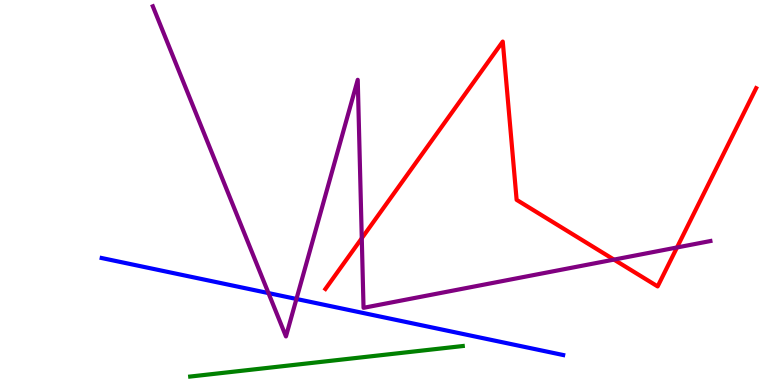[{'lines': ['blue', 'red'], 'intersections': []}, {'lines': ['green', 'red'], 'intersections': []}, {'lines': ['purple', 'red'], 'intersections': [{'x': 4.67, 'y': 3.81}, {'x': 7.92, 'y': 3.26}, {'x': 8.74, 'y': 3.57}]}, {'lines': ['blue', 'green'], 'intersections': []}, {'lines': ['blue', 'purple'], 'intersections': [{'x': 3.46, 'y': 2.39}, {'x': 3.82, 'y': 2.23}]}, {'lines': ['green', 'purple'], 'intersections': []}]